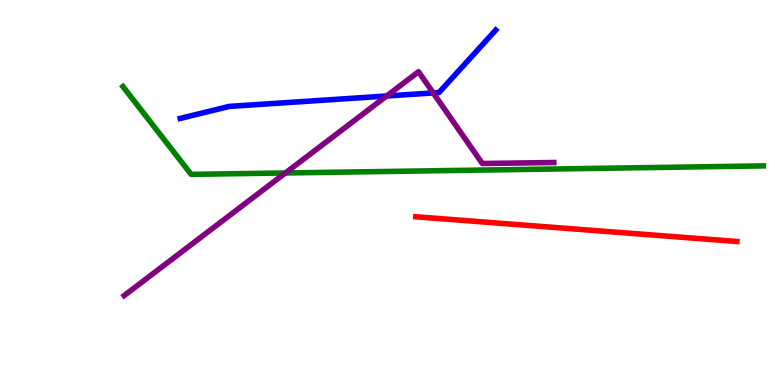[{'lines': ['blue', 'red'], 'intersections': []}, {'lines': ['green', 'red'], 'intersections': []}, {'lines': ['purple', 'red'], 'intersections': []}, {'lines': ['blue', 'green'], 'intersections': []}, {'lines': ['blue', 'purple'], 'intersections': [{'x': 4.99, 'y': 7.51}, {'x': 5.59, 'y': 7.59}]}, {'lines': ['green', 'purple'], 'intersections': [{'x': 3.68, 'y': 5.51}]}]